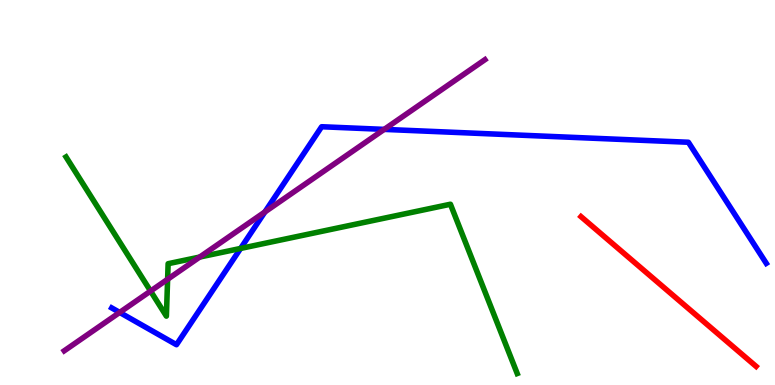[{'lines': ['blue', 'red'], 'intersections': []}, {'lines': ['green', 'red'], 'intersections': []}, {'lines': ['purple', 'red'], 'intersections': []}, {'lines': ['blue', 'green'], 'intersections': [{'x': 3.1, 'y': 3.55}]}, {'lines': ['blue', 'purple'], 'intersections': [{'x': 1.54, 'y': 1.88}, {'x': 3.42, 'y': 4.5}, {'x': 4.96, 'y': 6.64}]}, {'lines': ['green', 'purple'], 'intersections': [{'x': 1.94, 'y': 2.44}, {'x': 2.16, 'y': 2.75}, {'x': 2.58, 'y': 3.32}]}]